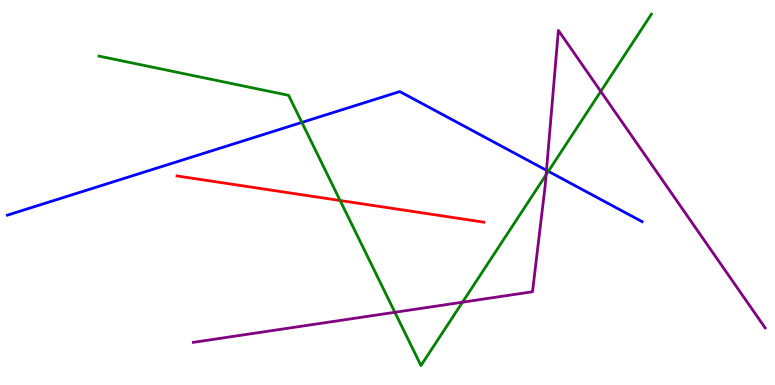[{'lines': ['blue', 'red'], 'intersections': []}, {'lines': ['green', 'red'], 'intersections': [{'x': 4.39, 'y': 4.79}]}, {'lines': ['purple', 'red'], 'intersections': []}, {'lines': ['blue', 'green'], 'intersections': [{'x': 3.9, 'y': 6.82}, {'x': 7.08, 'y': 5.55}]}, {'lines': ['blue', 'purple'], 'intersections': [{'x': 7.05, 'y': 5.58}]}, {'lines': ['green', 'purple'], 'intersections': [{'x': 5.1, 'y': 1.89}, {'x': 5.97, 'y': 2.15}, {'x': 7.05, 'y': 5.46}, {'x': 7.75, 'y': 7.63}]}]